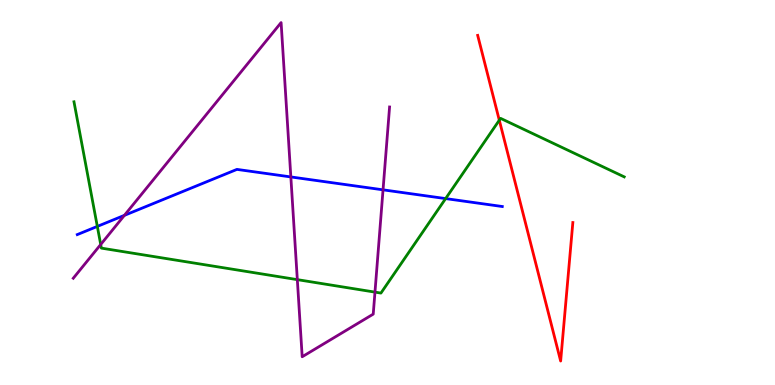[{'lines': ['blue', 'red'], 'intersections': []}, {'lines': ['green', 'red'], 'intersections': [{'x': 6.44, 'y': 6.88}]}, {'lines': ['purple', 'red'], 'intersections': []}, {'lines': ['blue', 'green'], 'intersections': [{'x': 1.26, 'y': 4.12}, {'x': 5.75, 'y': 4.84}]}, {'lines': ['blue', 'purple'], 'intersections': [{'x': 1.61, 'y': 4.41}, {'x': 3.75, 'y': 5.4}, {'x': 4.94, 'y': 5.07}]}, {'lines': ['green', 'purple'], 'intersections': [{'x': 1.3, 'y': 3.65}, {'x': 3.84, 'y': 2.74}, {'x': 4.84, 'y': 2.41}]}]